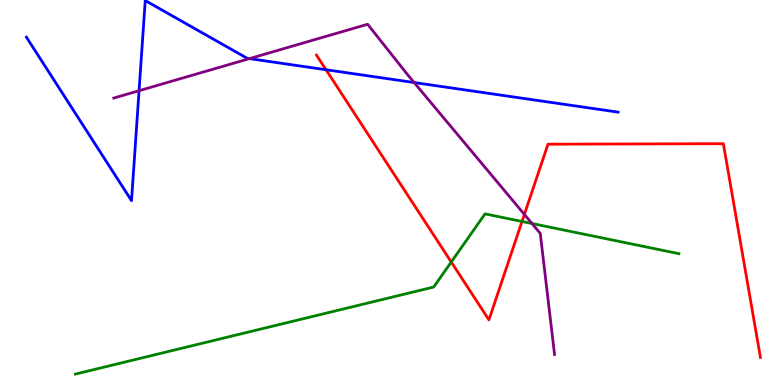[{'lines': ['blue', 'red'], 'intersections': [{'x': 4.21, 'y': 8.19}]}, {'lines': ['green', 'red'], 'intersections': [{'x': 5.82, 'y': 3.19}, {'x': 6.74, 'y': 4.25}]}, {'lines': ['purple', 'red'], 'intersections': [{'x': 6.77, 'y': 4.43}]}, {'lines': ['blue', 'green'], 'intersections': []}, {'lines': ['blue', 'purple'], 'intersections': [{'x': 1.79, 'y': 7.64}, {'x': 3.22, 'y': 8.48}, {'x': 5.34, 'y': 7.86}]}, {'lines': ['green', 'purple'], 'intersections': [{'x': 6.86, 'y': 4.19}]}]